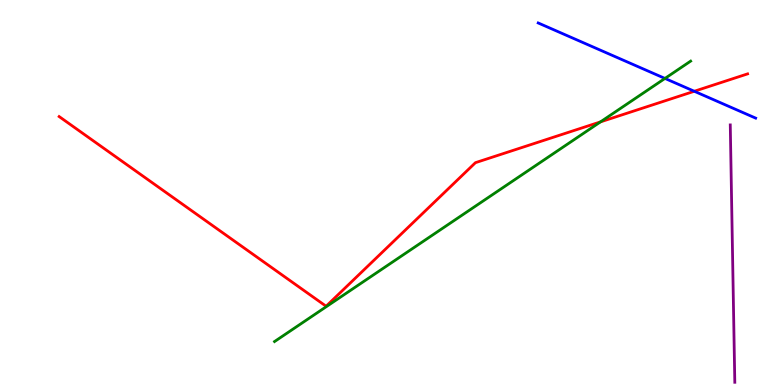[{'lines': ['blue', 'red'], 'intersections': [{'x': 8.96, 'y': 7.63}]}, {'lines': ['green', 'red'], 'intersections': [{'x': 7.75, 'y': 6.83}]}, {'lines': ['purple', 'red'], 'intersections': []}, {'lines': ['blue', 'green'], 'intersections': [{'x': 8.58, 'y': 7.96}]}, {'lines': ['blue', 'purple'], 'intersections': []}, {'lines': ['green', 'purple'], 'intersections': []}]